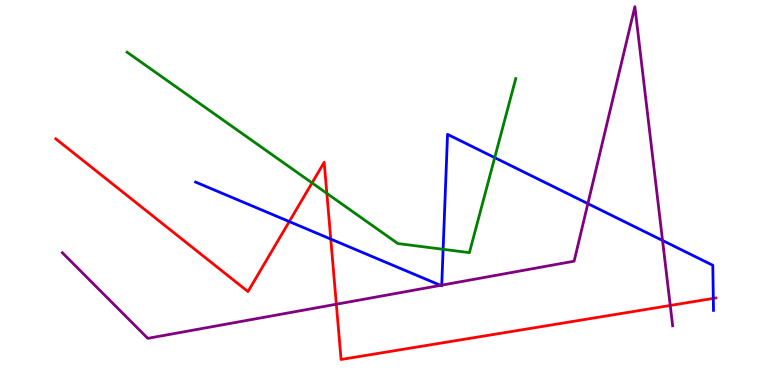[{'lines': ['blue', 'red'], 'intersections': [{'x': 3.73, 'y': 4.24}, {'x': 4.27, 'y': 3.79}, {'x': 9.2, 'y': 2.25}]}, {'lines': ['green', 'red'], 'intersections': [{'x': 4.03, 'y': 5.25}, {'x': 4.22, 'y': 4.98}]}, {'lines': ['purple', 'red'], 'intersections': [{'x': 4.34, 'y': 2.1}, {'x': 8.65, 'y': 2.07}]}, {'lines': ['blue', 'green'], 'intersections': [{'x': 5.72, 'y': 3.52}, {'x': 6.38, 'y': 5.91}]}, {'lines': ['blue', 'purple'], 'intersections': [{'x': 5.68, 'y': 2.59}, {'x': 5.7, 'y': 2.59}, {'x': 7.59, 'y': 4.71}, {'x': 8.55, 'y': 3.75}]}, {'lines': ['green', 'purple'], 'intersections': []}]